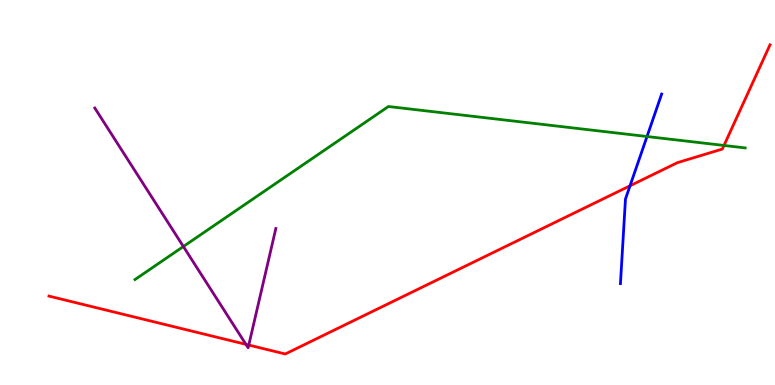[{'lines': ['blue', 'red'], 'intersections': [{'x': 8.13, 'y': 5.17}]}, {'lines': ['green', 'red'], 'intersections': [{'x': 9.34, 'y': 6.22}]}, {'lines': ['purple', 'red'], 'intersections': [{'x': 3.17, 'y': 1.06}, {'x': 3.21, 'y': 1.04}]}, {'lines': ['blue', 'green'], 'intersections': [{'x': 8.35, 'y': 6.45}]}, {'lines': ['blue', 'purple'], 'intersections': []}, {'lines': ['green', 'purple'], 'intersections': [{'x': 2.37, 'y': 3.6}]}]